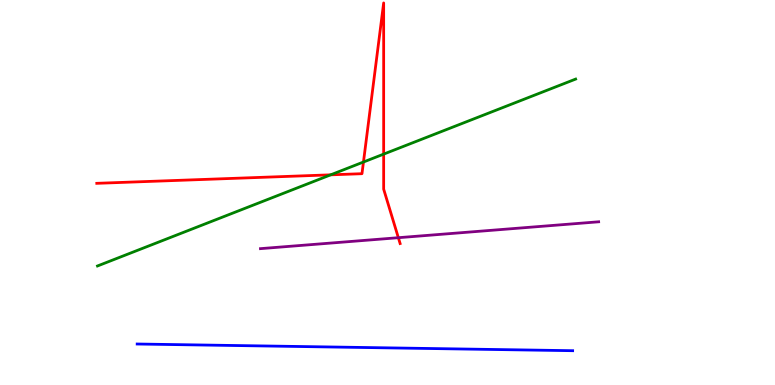[{'lines': ['blue', 'red'], 'intersections': []}, {'lines': ['green', 'red'], 'intersections': [{'x': 4.27, 'y': 5.46}, {'x': 4.69, 'y': 5.79}, {'x': 4.95, 'y': 6.0}]}, {'lines': ['purple', 'red'], 'intersections': [{'x': 5.14, 'y': 3.83}]}, {'lines': ['blue', 'green'], 'intersections': []}, {'lines': ['blue', 'purple'], 'intersections': []}, {'lines': ['green', 'purple'], 'intersections': []}]